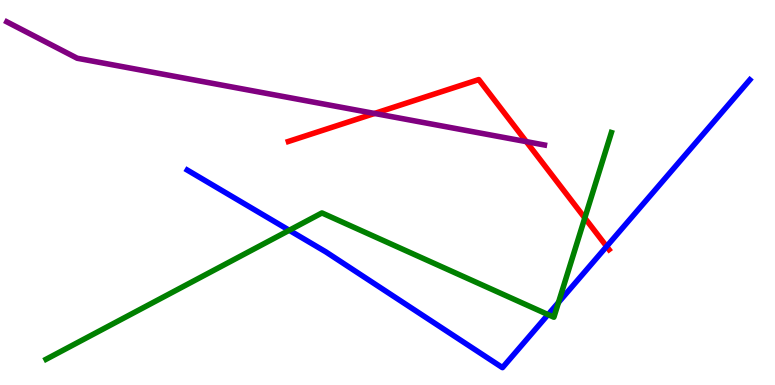[{'lines': ['blue', 'red'], 'intersections': [{'x': 7.83, 'y': 3.6}]}, {'lines': ['green', 'red'], 'intersections': [{'x': 7.55, 'y': 4.34}]}, {'lines': ['purple', 'red'], 'intersections': [{'x': 4.83, 'y': 7.05}, {'x': 6.79, 'y': 6.32}]}, {'lines': ['blue', 'green'], 'intersections': [{'x': 3.73, 'y': 4.02}, {'x': 7.07, 'y': 1.83}, {'x': 7.21, 'y': 2.14}]}, {'lines': ['blue', 'purple'], 'intersections': []}, {'lines': ['green', 'purple'], 'intersections': []}]